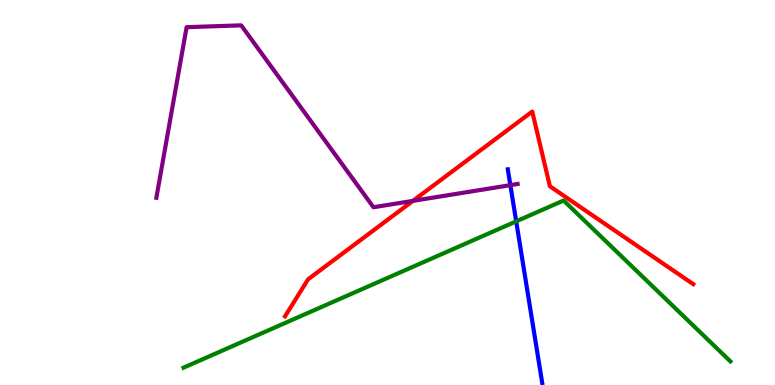[{'lines': ['blue', 'red'], 'intersections': []}, {'lines': ['green', 'red'], 'intersections': []}, {'lines': ['purple', 'red'], 'intersections': [{'x': 5.33, 'y': 4.78}]}, {'lines': ['blue', 'green'], 'intersections': [{'x': 6.66, 'y': 4.25}]}, {'lines': ['blue', 'purple'], 'intersections': [{'x': 6.59, 'y': 5.19}]}, {'lines': ['green', 'purple'], 'intersections': []}]